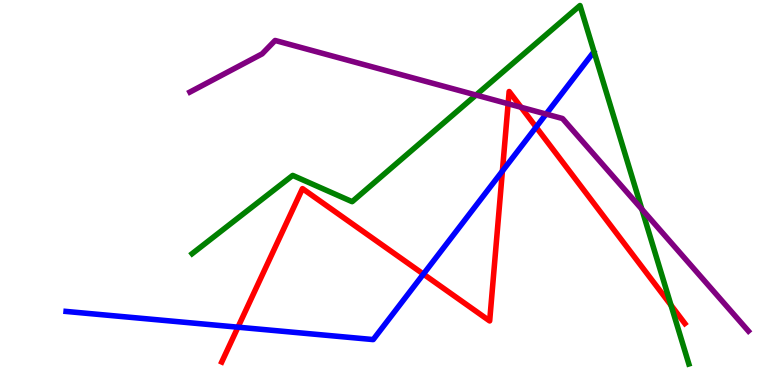[{'lines': ['blue', 'red'], 'intersections': [{'x': 3.07, 'y': 1.5}, {'x': 5.46, 'y': 2.88}, {'x': 6.48, 'y': 5.56}, {'x': 6.92, 'y': 6.7}]}, {'lines': ['green', 'red'], 'intersections': [{'x': 8.66, 'y': 2.07}]}, {'lines': ['purple', 'red'], 'intersections': [{'x': 6.56, 'y': 7.31}, {'x': 6.72, 'y': 7.21}]}, {'lines': ['blue', 'green'], 'intersections': []}, {'lines': ['blue', 'purple'], 'intersections': [{'x': 7.05, 'y': 7.04}]}, {'lines': ['green', 'purple'], 'intersections': [{'x': 6.14, 'y': 7.53}, {'x': 8.28, 'y': 4.56}]}]